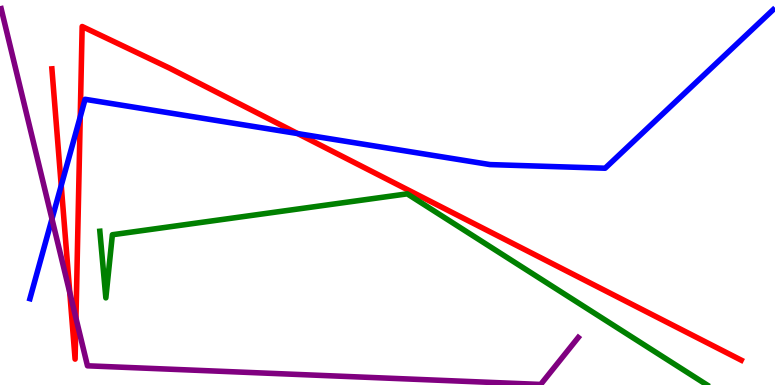[{'lines': ['blue', 'red'], 'intersections': [{'x': 0.79, 'y': 5.18}, {'x': 1.04, 'y': 6.97}, {'x': 3.84, 'y': 6.53}]}, {'lines': ['green', 'red'], 'intersections': []}, {'lines': ['purple', 'red'], 'intersections': [{'x': 0.9, 'y': 2.4}, {'x': 0.98, 'y': 1.73}]}, {'lines': ['blue', 'green'], 'intersections': []}, {'lines': ['blue', 'purple'], 'intersections': [{'x': 0.671, 'y': 4.31}]}, {'lines': ['green', 'purple'], 'intersections': []}]